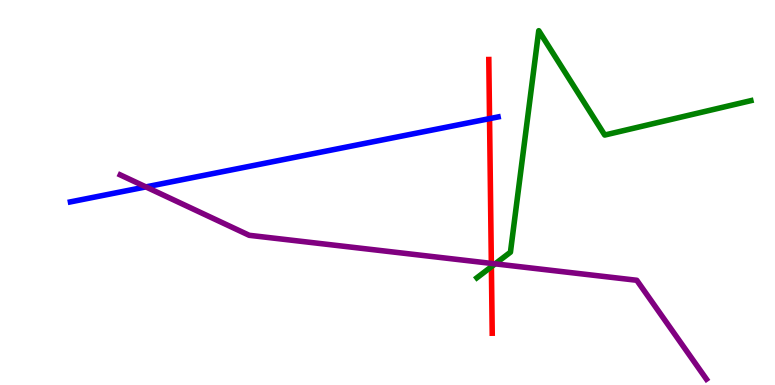[{'lines': ['blue', 'red'], 'intersections': [{'x': 6.32, 'y': 6.92}]}, {'lines': ['green', 'red'], 'intersections': [{'x': 6.34, 'y': 3.07}]}, {'lines': ['purple', 'red'], 'intersections': [{'x': 6.34, 'y': 3.16}]}, {'lines': ['blue', 'green'], 'intersections': []}, {'lines': ['blue', 'purple'], 'intersections': [{'x': 1.88, 'y': 5.15}]}, {'lines': ['green', 'purple'], 'intersections': [{'x': 6.39, 'y': 3.15}]}]